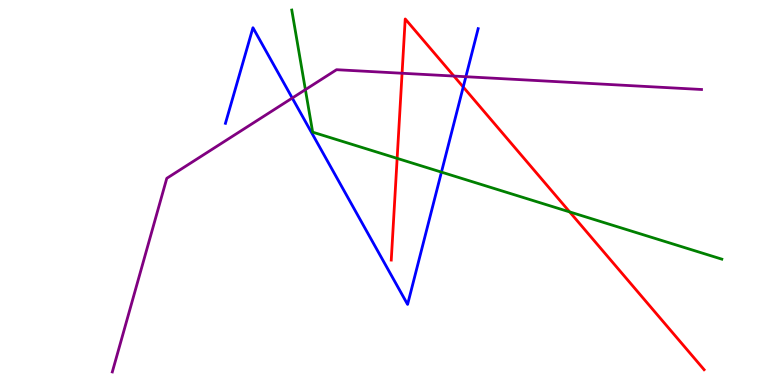[{'lines': ['blue', 'red'], 'intersections': [{'x': 5.98, 'y': 7.74}]}, {'lines': ['green', 'red'], 'intersections': [{'x': 5.12, 'y': 5.89}, {'x': 7.35, 'y': 4.5}]}, {'lines': ['purple', 'red'], 'intersections': [{'x': 5.19, 'y': 8.1}, {'x': 5.86, 'y': 8.02}]}, {'lines': ['blue', 'green'], 'intersections': [{'x': 5.7, 'y': 5.53}]}, {'lines': ['blue', 'purple'], 'intersections': [{'x': 3.77, 'y': 7.45}, {'x': 6.01, 'y': 8.01}]}, {'lines': ['green', 'purple'], 'intersections': [{'x': 3.94, 'y': 7.67}]}]